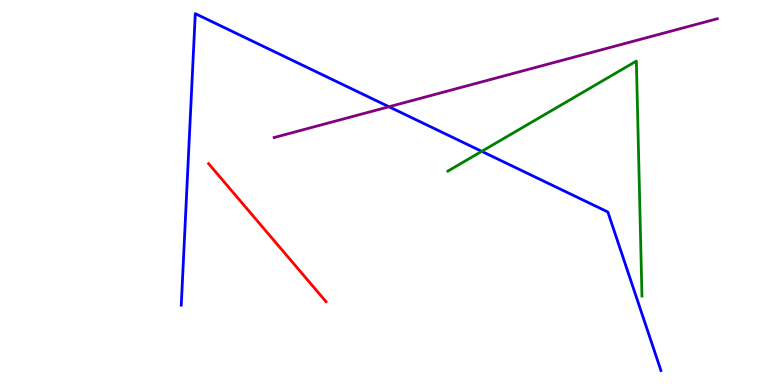[{'lines': ['blue', 'red'], 'intersections': []}, {'lines': ['green', 'red'], 'intersections': []}, {'lines': ['purple', 'red'], 'intersections': []}, {'lines': ['blue', 'green'], 'intersections': [{'x': 6.22, 'y': 6.07}]}, {'lines': ['blue', 'purple'], 'intersections': [{'x': 5.02, 'y': 7.23}]}, {'lines': ['green', 'purple'], 'intersections': []}]